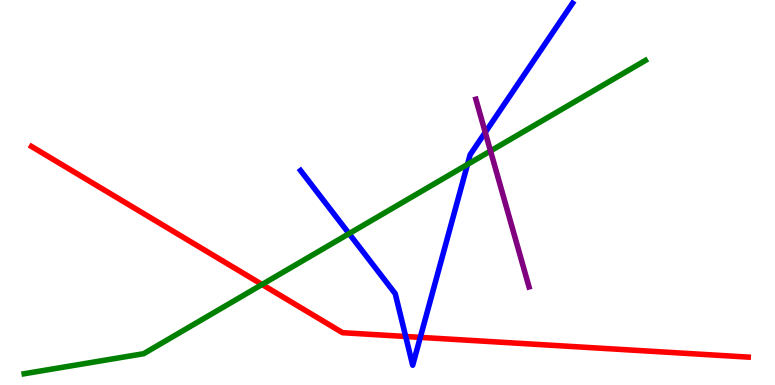[{'lines': ['blue', 'red'], 'intersections': [{'x': 5.23, 'y': 1.26}, {'x': 5.42, 'y': 1.24}]}, {'lines': ['green', 'red'], 'intersections': [{'x': 3.38, 'y': 2.61}]}, {'lines': ['purple', 'red'], 'intersections': []}, {'lines': ['blue', 'green'], 'intersections': [{'x': 4.5, 'y': 3.93}, {'x': 6.03, 'y': 5.73}]}, {'lines': ['blue', 'purple'], 'intersections': [{'x': 6.26, 'y': 6.56}]}, {'lines': ['green', 'purple'], 'intersections': [{'x': 6.33, 'y': 6.08}]}]